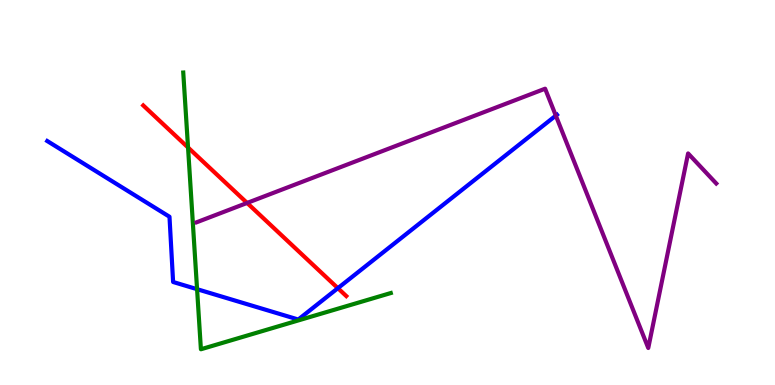[{'lines': ['blue', 'red'], 'intersections': [{'x': 4.36, 'y': 2.52}]}, {'lines': ['green', 'red'], 'intersections': [{'x': 2.43, 'y': 6.17}]}, {'lines': ['purple', 'red'], 'intersections': [{'x': 3.19, 'y': 4.73}]}, {'lines': ['blue', 'green'], 'intersections': [{'x': 2.54, 'y': 2.49}]}, {'lines': ['blue', 'purple'], 'intersections': [{'x': 7.17, 'y': 7.0}]}, {'lines': ['green', 'purple'], 'intersections': []}]